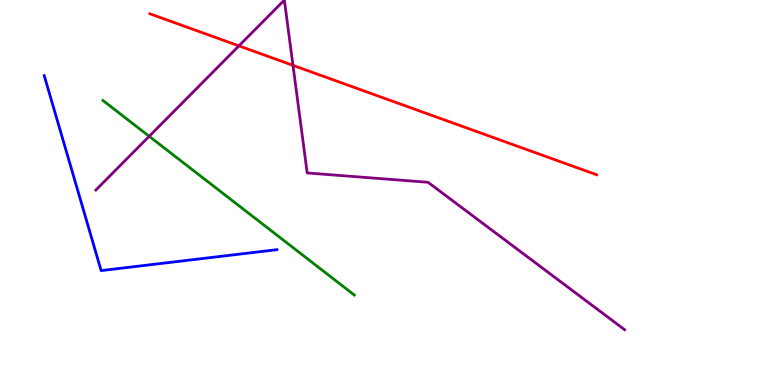[{'lines': ['blue', 'red'], 'intersections': []}, {'lines': ['green', 'red'], 'intersections': []}, {'lines': ['purple', 'red'], 'intersections': [{'x': 3.08, 'y': 8.81}, {'x': 3.78, 'y': 8.3}]}, {'lines': ['blue', 'green'], 'intersections': []}, {'lines': ['blue', 'purple'], 'intersections': []}, {'lines': ['green', 'purple'], 'intersections': [{'x': 1.93, 'y': 6.46}]}]